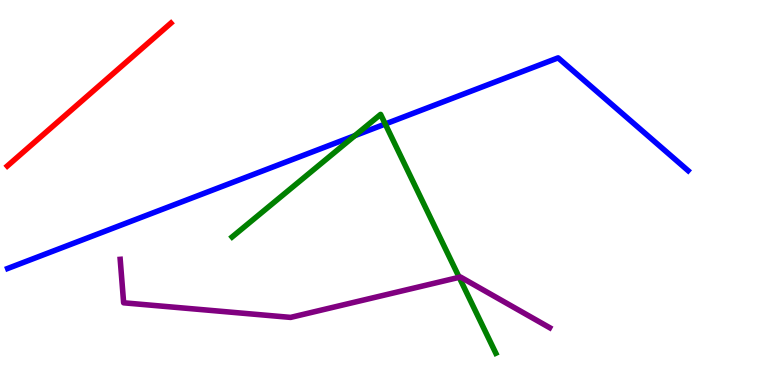[{'lines': ['blue', 'red'], 'intersections': []}, {'lines': ['green', 'red'], 'intersections': []}, {'lines': ['purple', 'red'], 'intersections': []}, {'lines': ['blue', 'green'], 'intersections': [{'x': 4.58, 'y': 6.48}, {'x': 4.97, 'y': 6.78}]}, {'lines': ['blue', 'purple'], 'intersections': []}, {'lines': ['green', 'purple'], 'intersections': [{'x': 5.93, 'y': 2.8}]}]